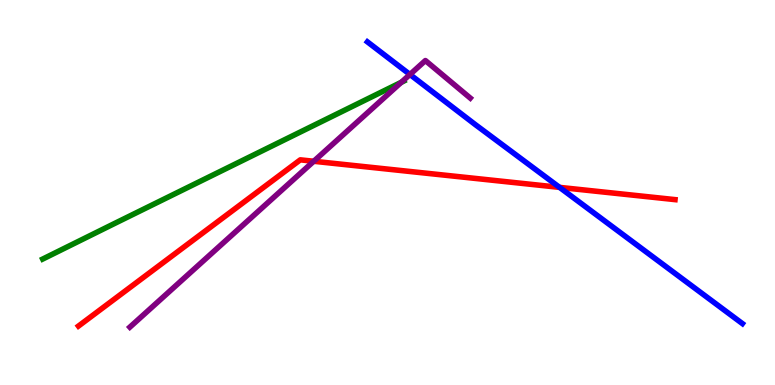[{'lines': ['blue', 'red'], 'intersections': [{'x': 7.22, 'y': 5.13}]}, {'lines': ['green', 'red'], 'intersections': []}, {'lines': ['purple', 'red'], 'intersections': [{'x': 4.05, 'y': 5.81}]}, {'lines': ['blue', 'green'], 'intersections': []}, {'lines': ['blue', 'purple'], 'intersections': [{'x': 5.29, 'y': 8.07}]}, {'lines': ['green', 'purple'], 'intersections': [{'x': 5.18, 'y': 7.86}]}]